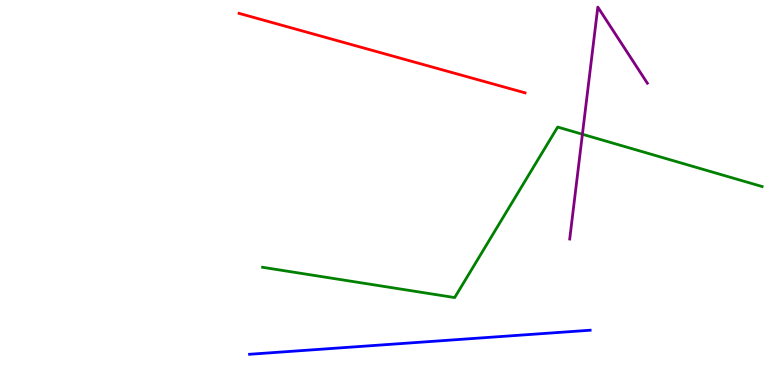[{'lines': ['blue', 'red'], 'intersections': []}, {'lines': ['green', 'red'], 'intersections': []}, {'lines': ['purple', 'red'], 'intersections': []}, {'lines': ['blue', 'green'], 'intersections': []}, {'lines': ['blue', 'purple'], 'intersections': []}, {'lines': ['green', 'purple'], 'intersections': [{'x': 7.51, 'y': 6.51}]}]